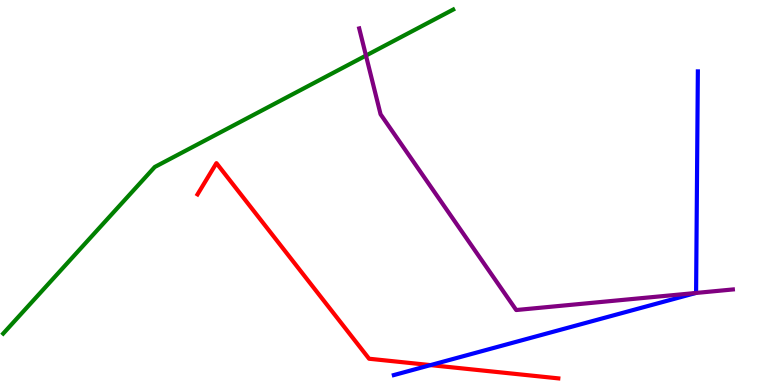[{'lines': ['blue', 'red'], 'intersections': [{'x': 5.55, 'y': 0.517}]}, {'lines': ['green', 'red'], 'intersections': []}, {'lines': ['purple', 'red'], 'intersections': []}, {'lines': ['blue', 'green'], 'intersections': []}, {'lines': ['blue', 'purple'], 'intersections': [{'x': 8.98, 'y': 2.39}]}, {'lines': ['green', 'purple'], 'intersections': [{'x': 4.72, 'y': 8.56}]}]